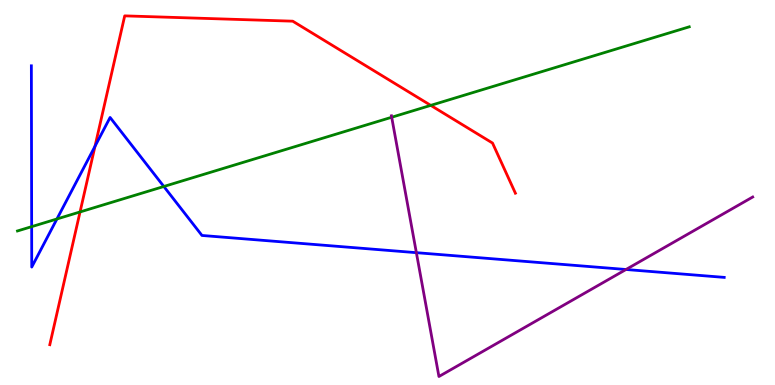[{'lines': ['blue', 'red'], 'intersections': [{'x': 1.23, 'y': 6.2}]}, {'lines': ['green', 'red'], 'intersections': [{'x': 1.03, 'y': 4.49}, {'x': 5.56, 'y': 7.26}]}, {'lines': ['purple', 'red'], 'intersections': []}, {'lines': ['blue', 'green'], 'intersections': [{'x': 0.409, 'y': 4.11}, {'x': 0.735, 'y': 4.31}, {'x': 2.11, 'y': 5.16}]}, {'lines': ['blue', 'purple'], 'intersections': [{'x': 5.37, 'y': 3.44}, {'x': 8.08, 'y': 3.0}]}, {'lines': ['green', 'purple'], 'intersections': [{'x': 5.05, 'y': 6.95}]}]